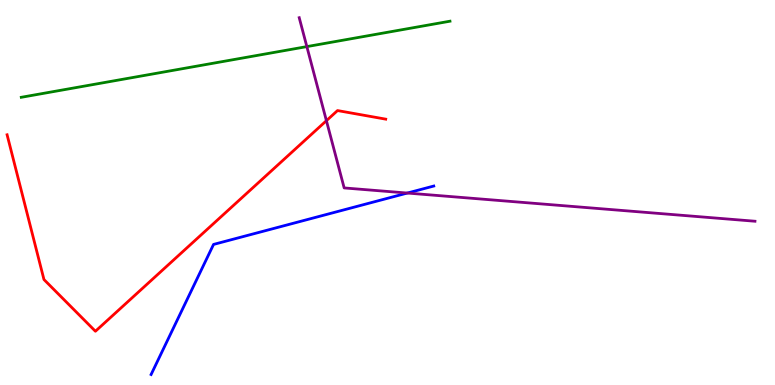[{'lines': ['blue', 'red'], 'intersections': []}, {'lines': ['green', 'red'], 'intersections': []}, {'lines': ['purple', 'red'], 'intersections': [{'x': 4.21, 'y': 6.87}]}, {'lines': ['blue', 'green'], 'intersections': []}, {'lines': ['blue', 'purple'], 'intersections': [{'x': 5.26, 'y': 4.99}]}, {'lines': ['green', 'purple'], 'intersections': [{'x': 3.96, 'y': 8.79}]}]